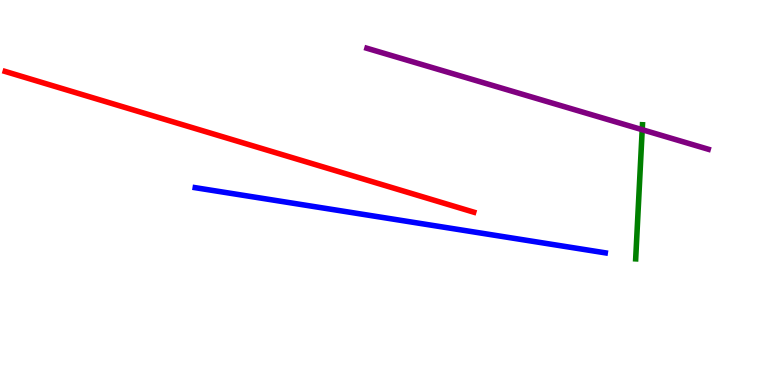[{'lines': ['blue', 'red'], 'intersections': []}, {'lines': ['green', 'red'], 'intersections': []}, {'lines': ['purple', 'red'], 'intersections': []}, {'lines': ['blue', 'green'], 'intersections': []}, {'lines': ['blue', 'purple'], 'intersections': []}, {'lines': ['green', 'purple'], 'intersections': [{'x': 8.29, 'y': 6.63}]}]